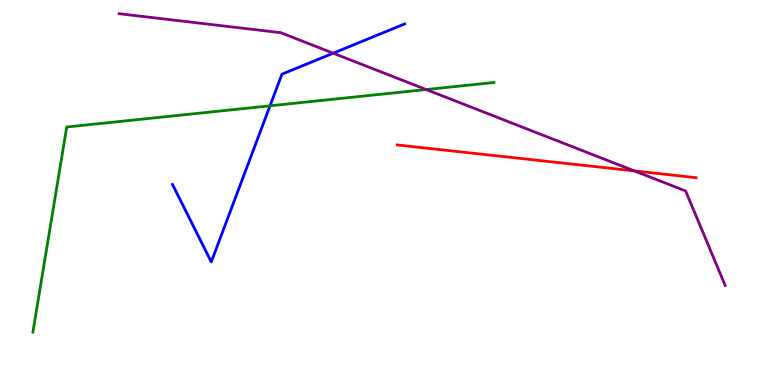[{'lines': ['blue', 'red'], 'intersections': []}, {'lines': ['green', 'red'], 'intersections': []}, {'lines': ['purple', 'red'], 'intersections': [{'x': 8.18, 'y': 5.56}]}, {'lines': ['blue', 'green'], 'intersections': [{'x': 3.48, 'y': 7.25}]}, {'lines': ['blue', 'purple'], 'intersections': [{'x': 4.3, 'y': 8.62}]}, {'lines': ['green', 'purple'], 'intersections': [{'x': 5.5, 'y': 7.67}]}]